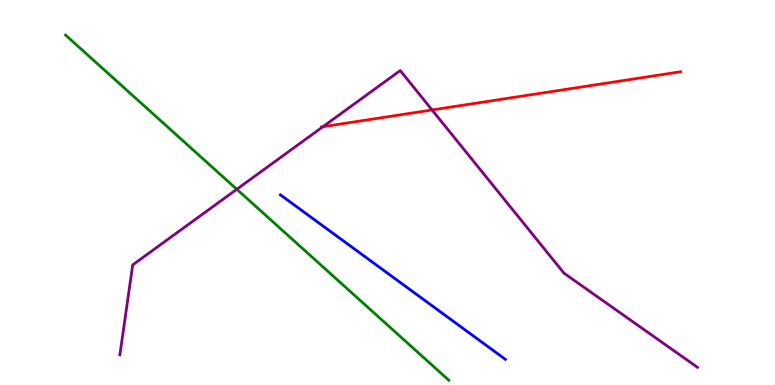[{'lines': ['blue', 'red'], 'intersections': []}, {'lines': ['green', 'red'], 'intersections': []}, {'lines': ['purple', 'red'], 'intersections': [{'x': 4.17, 'y': 6.71}, {'x': 5.57, 'y': 7.14}]}, {'lines': ['blue', 'green'], 'intersections': []}, {'lines': ['blue', 'purple'], 'intersections': []}, {'lines': ['green', 'purple'], 'intersections': [{'x': 3.06, 'y': 5.08}]}]